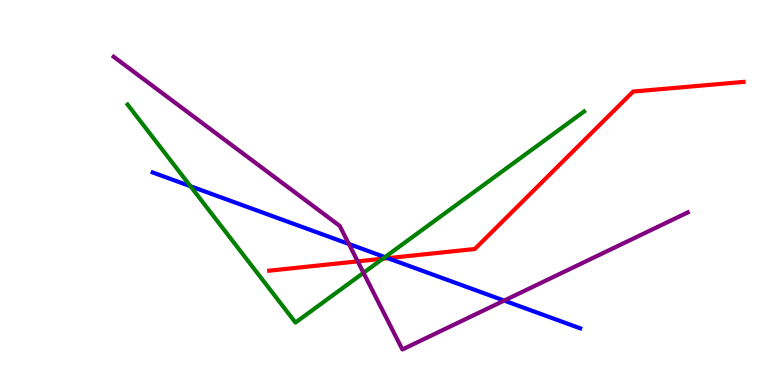[{'lines': ['blue', 'red'], 'intersections': [{'x': 5.0, 'y': 3.29}]}, {'lines': ['green', 'red'], 'intersections': [{'x': 4.94, 'y': 3.28}]}, {'lines': ['purple', 'red'], 'intersections': [{'x': 4.62, 'y': 3.21}]}, {'lines': ['blue', 'green'], 'intersections': [{'x': 2.46, 'y': 5.16}, {'x': 4.97, 'y': 3.32}]}, {'lines': ['blue', 'purple'], 'intersections': [{'x': 4.5, 'y': 3.66}, {'x': 6.51, 'y': 2.19}]}, {'lines': ['green', 'purple'], 'intersections': [{'x': 4.69, 'y': 2.91}]}]